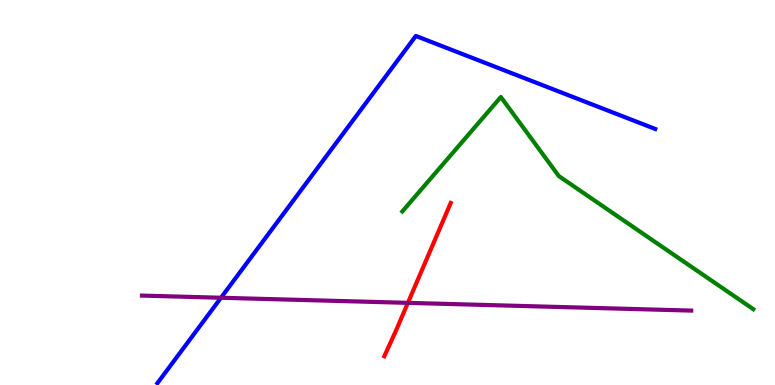[{'lines': ['blue', 'red'], 'intersections': []}, {'lines': ['green', 'red'], 'intersections': []}, {'lines': ['purple', 'red'], 'intersections': [{'x': 5.26, 'y': 2.13}]}, {'lines': ['blue', 'green'], 'intersections': []}, {'lines': ['blue', 'purple'], 'intersections': [{'x': 2.85, 'y': 2.27}]}, {'lines': ['green', 'purple'], 'intersections': []}]